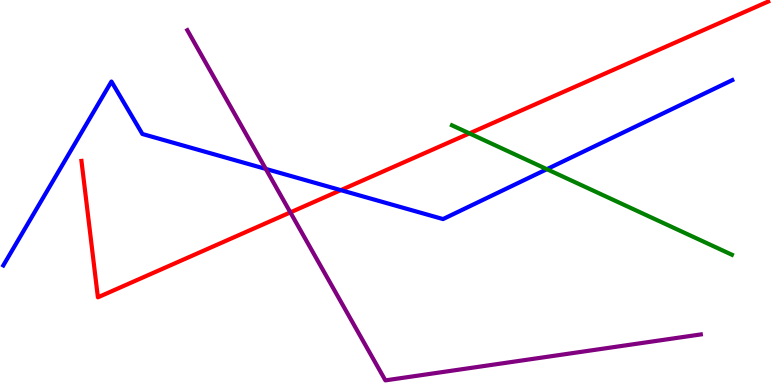[{'lines': ['blue', 'red'], 'intersections': [{'x': 4.4, 'y': 5.06}]}, {'lines': ['green', 'red'], 'intersections': [{'x': 6.06, 'y': 6.54}]}, {'lines': ['purple', 'red'], 'intersections': [{'x': 3.75, 'y': 4.48}]}, {'lines': ['blue', 'green'], 'intersections': [{'x': 7.06, 'y': 5.61}]}, {'lines': ['blue', 'purple'], 'intersections': [{'x': 3.43, 'y': 5.61}]}, {'lines': ['green', 'purple'], 'intersections': []}]